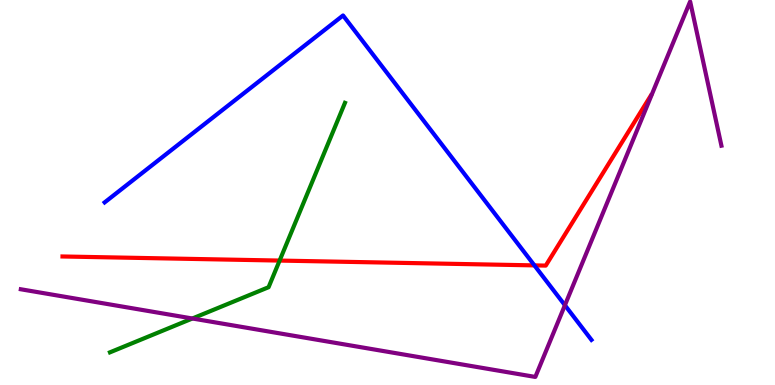[{'lines': ['blue', 'red'], 'intersections': [{'x': 6.9, 'y': 3.11}]}, {'lines': ['green', 'red'], 'intersections': [{'x': 3.61, 'y': 3.23}]}, {'lines': ['purple', 'red'], 'intersections': []}, {'lines': ['blue', 'green'], 'intersections': []}, {'lines': ['blue', 'purple'], 'intersections': [{'x': 7.29, 'y': 2.07}]}, {'lines': ['green', 'purple'], 'intersections': [{'x': 2.48, 'y': 1.73}]}]